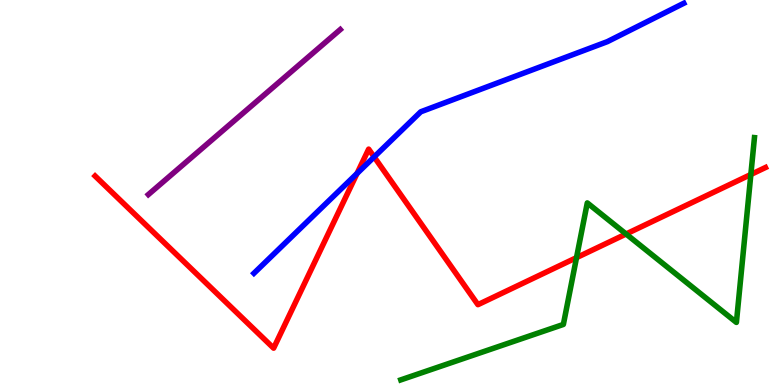[{'lines': ['blue', 'red'], 'intersections': [{'x': 4.61, 'y': 5.49}, {'x': 4.83, 'y': 5.92}]}, {'lines': ['green', 'red'], 'intersections': [{'x': 7.44, 'y': 3.31}, {'x': 8.08, 'y': 3.92}, {'x': 9.69, 'y': 5.47}]}, {'lines': ['purple', 'red'], 'intersections': []}, {'lines': ['blue', 'green'], 'intersections': []}, {'lines': ['blue', 'purple'], 'intersections': []}, {'lines': ['green', 'purple'], 'intersections': []}]